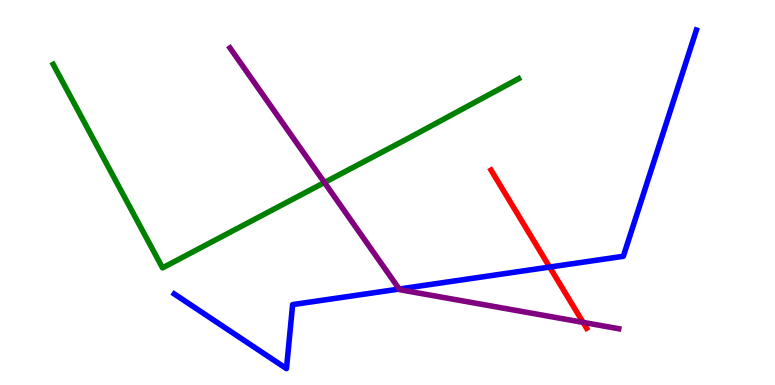[{'lines': ['blue', 'red'], 'intersections': [{'x': 7.09, 'y': 3.06}]}, {'lines': ['green', 'red'], 'intersections': []}, {'lines': ['purple', 'red'], 'intersections': [{'x': 7.52, 'y': 1.63}]}, {'lines': ['blue', 'green'], 'intersections': []}, {'lines': ['blue', 'purple'], 'intersections': [{'x': 5.15, 'y': 2.49}]}, {'lines': ['green', 'purple'], 'intersections': [{'x': 4.19, 'y': 5.26}]}]